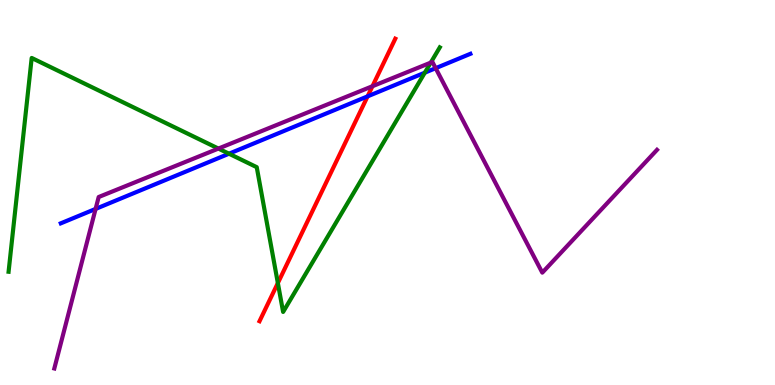[{'lines': ['blue', 'red'], 'intersections': [{'x': 4.74, 'y': 7.5}]}, {'lines': ['green', 'red'], 'intersections': [{'x': 3.59, 'y': 2.65}]}, {'lines': ['purple', 'red'], 'intersections': [{'x': 4.81, 'y': 7.76}]}, {'lines': ['blue', 'green'], 'intersections': [{'x': 2.95, 'y': 6.01}, {'x': 5.48, 'y': 8.11}]}, {'lines': ['blue', 'purple'], 'intersections': [{'x': 1.23, 'y': 4.57}, {'x': 5.62, 'y': 8.23}]}, {'lines': ['green', 'purple'], 'intersections': [{'x': 2.82, 'y': 6.14}, {'x': 5.56, 'y': 8.37}]}]